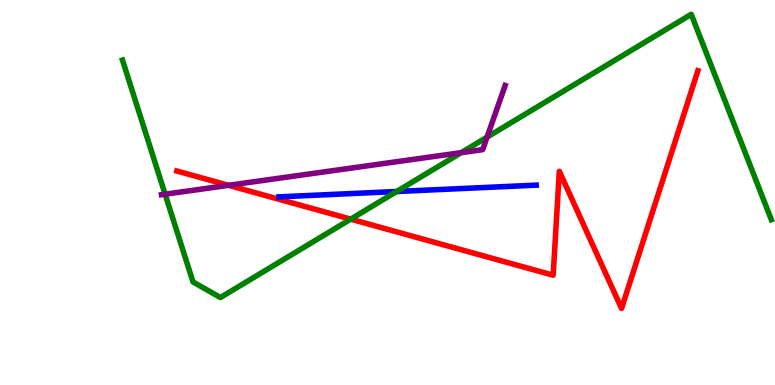[{'lines': ['blue', 'red'], 'intersections': []}, {'lines': ['green', 'red'], 'intersections': [{'x': 4.53, 'y': 4.31}]}, {'lines': ['purple', 'red'], 'intersections': [{'x': 2.95, 'y': 5.19}]}, {'lines': ['blue', 'green'], 'intersections': [{'x': 5.12, 'y': 5.03}]}, {'lines': ['blue', 'purple'], 'intersections': []}, {'lines': ['green', 'purple'], 'intersections': [{'x': 2.13, 'y': 4.96}, {'x': 5.95, 'y': 6.04}, {'x': 6.28, 'y': 6.44}]}]